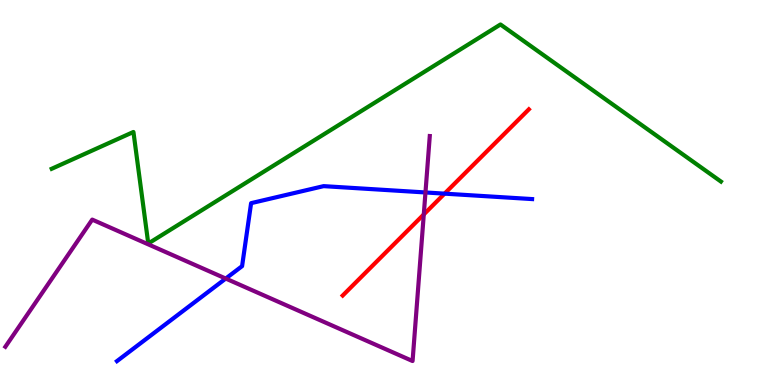[{'lines': ['blue', 'red'], 'intersections': [{'x': 5.74, 'y': 4.97}]}, {'lines': ['green', 'red'], 'intersections': []}, {'lines': ['purple', 'red'], 'intersections': [{'x': 5.47, 'y': 4.43}]}, {'lines': ['blue', 'green'], 'intersections': []}, {'lines': ['blue', 'purple'], 'intersections': [{'x': 2.91, 'y': 2.76}, {'x': 5.49, 'y': 5.0}]}, {'lines': ['green', 'purple'], 'intersections': []}]